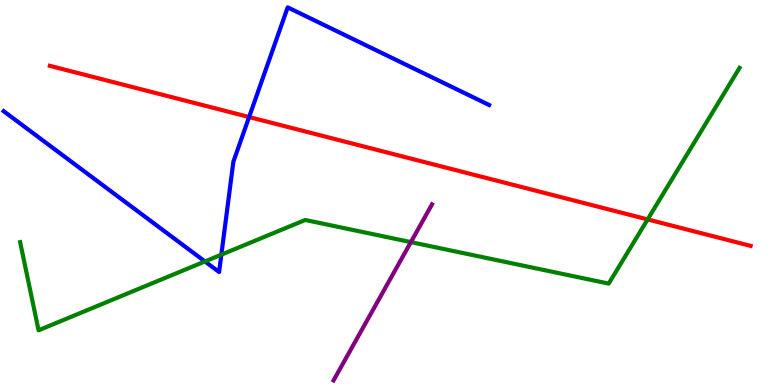[{'lines': ['blue', 'red'], 'intersections': [{'x': 3.21, 'y': 6.96}]}, {'lines': ['green', 'red'], 'intersections': [{'x': 8.36, 'y': 4.3}]}, {'lines': ['purple', 'red'], 'intersections': []}, {'lines': ['blue', 'green'], 'intersections': [{'x': 2.64, 'y': 3.21}, {'x': 2.86, 'y': 3.39}]}, {'lines': ['blue', 'purple'], 'intersections': []}, {'lines': ['green', 'purple'], 'intersections': [{'x': 5.3, 'y': 3.71}]}]